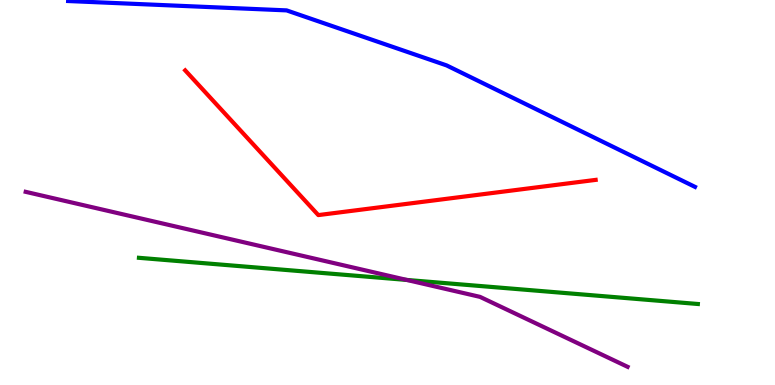[{'lines': ['blue', 'red'], 'intersections': []}, {'lines': ['green', 'red'], 'intersections': []}, {'lines': ['purple', 'red'], 'intersections': []}, {'lines': ['blue', 'green'], 'intersections': []}, {'lines': ['blue', 'purple'], 'intersections': []}, {'lines': ['green', 'purple'], 'intersections': [{'x': 5.25, 'y': 2.73}]}]